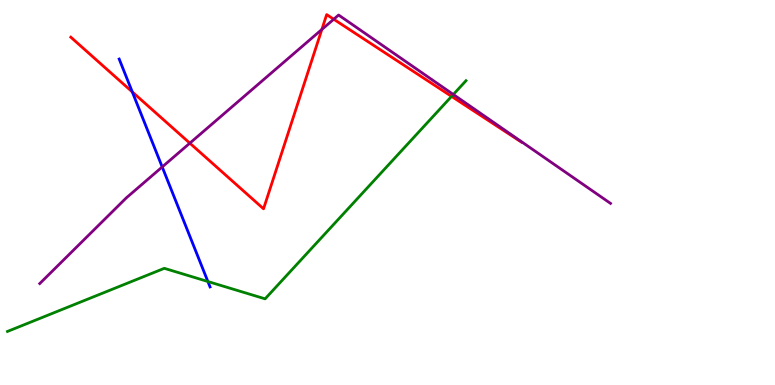[{'lines': ['blue', 'red'], 'intersections': [{'x': 1.71, 'y': 7.61}]}, {'lines': ['green', 'red'], 'intersections': [{'x': 5.83, 'y': 7.5}]}, {'lines': ['purple', 'red'], 'intersections': [{'x': 2.45, 'y': 6.28}, {'x': 4.15, 'y': 9.23}, {'x': 4.31, 'y': 9.5}]}, {'lines': ['blue', 'green'], 'intersections': [{'x': 2.68, 'y': 2.69}]}, {'lines': ['blue', 'purple'], 'intersections': [{'x': 2.09, 'y': 5.66}]}, {'lines': ['green', 'purple'], 'intersections': [{'x': 5.85, 'y': 7.55}]}]